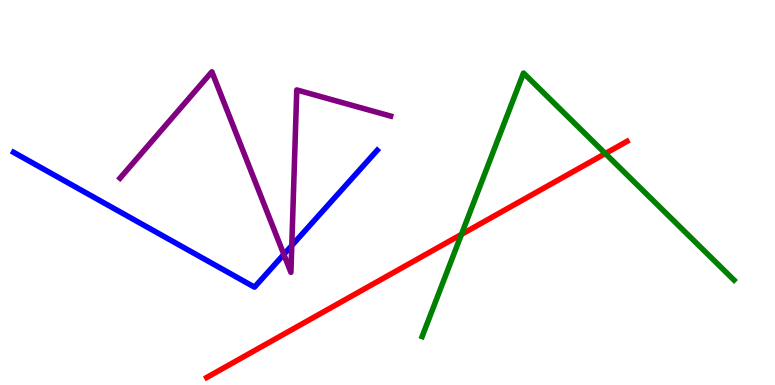[{'lines': ['blue', 'red'], 'intersections': []}, {'lines': ['green', 'red'], 'intersections': [{'x': 5.95, 'y': 3.91}, {'x': 7.81, 'y': 6.01}]}, {'lines': ['purple', 'red'], 'intersections': []}, {'lines': ['blue', 'green'], 'intersections': []}, {'lines': ['blue', 'purple'], 'intersections': [{'x': 3.66, 'y': 3.39}, {'x': 3.76, 'y': 3.62}]}, {'lines': ['green', 'purple'], 'intersections': []}]